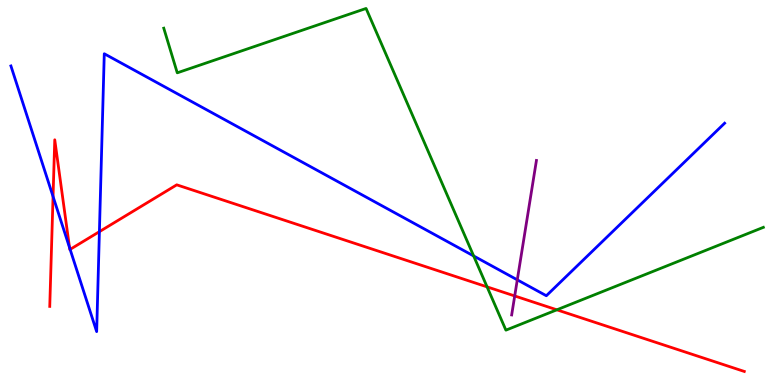[{'lines': ['blue', 'red'], 'intersections': [{'x': 0.685, 'y': 4.9}, {'x': 0.897, 'y': 3.57}, {'x': 0.905, 'y': 3.52}, {'x': 1.28, 'y': 3.98}]}, {'lines': ['green', 'red'], 'intersections': [{'x': 6.29, 'y': 2.55}, {'x': 7.19, 'y': 1.95}]}, {'lines': ['purple', 'red'], 'intersections': [{'x': 6.64, 'y': 2.31}]}, {'lines': ['blue', 'green'], 'intersections': [{'x': 6.11, 'y': 3.35}]}, {'lines': ['blue', 'purple'], 'intersections': [{'x': 6.67, 'y': 2.73}]}, {'lines': ['green', 'purple'], 'intersections': []}]